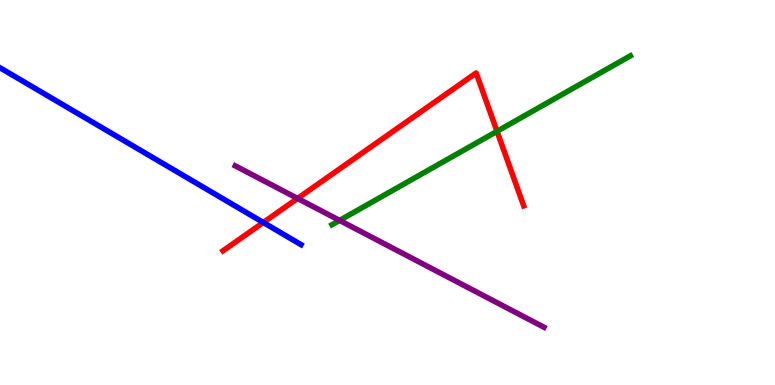[{'lines': ['blue', 'red'], 'intersections': [{'x': 3.4, 'y': 4.22}]}, {'lines': ['green', 'red'], 'intersections': [{'x': 6.41, 'y': 6.59}]}, {'lines': ['purple', 'red'], 'intersections': [{'x': 3.84, 'y': 4.85}]}, {'lines': ['blue', 'green'], 'intersections': []}, {'lines': ['blue', 'purple'], 'intersections': []}, {'lines': ['green', 'purple'], 'intersections': [{'x': 4.38, 'y': 4.27}]}]